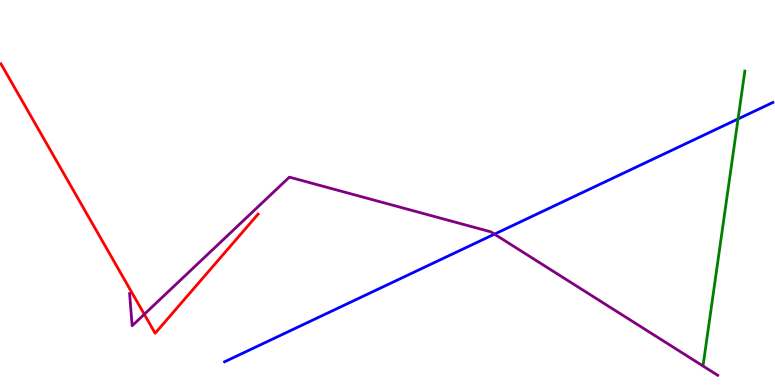[{'lines': ['blue', 'red'], 'intersections': []}, {'lines': ['green', 'red'], 'intersections': []}, {'lines': ['purple', 'red'], 'intersections': [{'x': 1.86, 'y': 1.84}]}, {'lines': ['blue', 'green'], 'intersections': [{'x': 9.52, 'y': 6.91}]}, {'lines': ['blue', 'purple'], 'intersections': [{'x': 6.38, 'y': 3.92}]}, {'lines': ['green', 'purple'], 'intersections': []}]